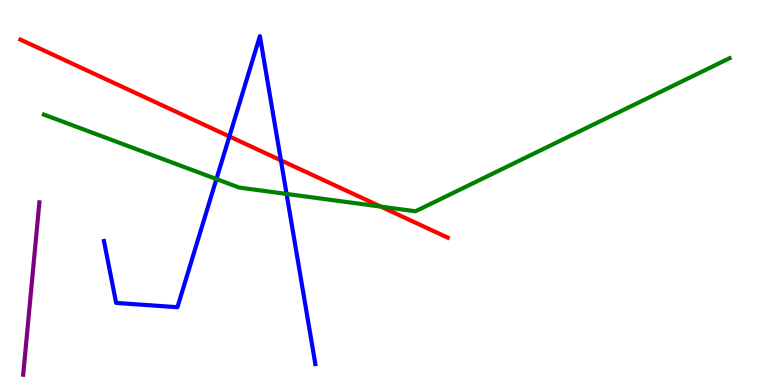[{'lines': ['blue', 'red'], 'intersections': [{'x': 2.96, 'y': 6.46}, {'x': 3.62, 'y': 5.84}]}, {'lines': ['green', 'red'], 'intersections': [{'x': 4.91, 'y': 4.63}]}, {'lines': ['purple', 'red'], 'intersections': []}, {'lines': ['blue', 'green'], 'intersections': [{'x': 2.79, 'y': 5.35}, {'x': 3.7, 'y': 4.96}]}, {'lines': ['blue', 'purple'], 'intersections': []}, {'lines': ['green', 'purple'], 'intersections': []}]